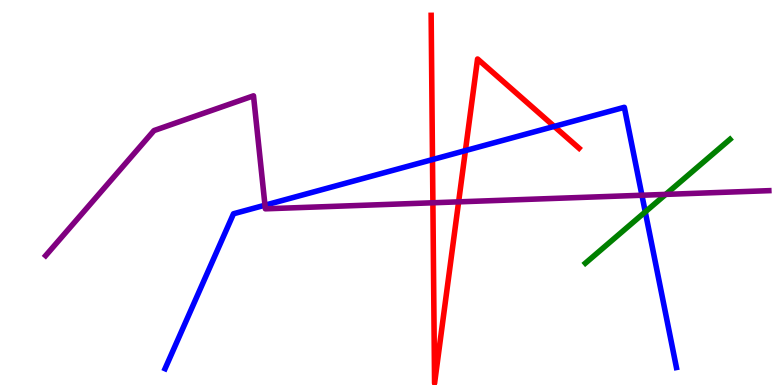[{'lines': ['blue', 'red'], 'intersections': [{'x': 5.58, 'y': 5.86}, {'x': 6.01, 'y': 6.09}, {'x': 7.15, 'y': 6.72}]}, {'lines': ['green', 'red'], 'intersections': []}, {'lines': ['purple', 'red'], 'intersections': [{'x': 5.59, 'y': 4.73}, {'x': 5.92, 'y': 4.76}]}, {'lines': ['blue', 'green'], 'intersections': [{'x': 8.33, 'y': 4.5}]}, {'lines': ['blue', 'purple'], 'intersections': [{'x': 3.42, 'y': 4.67}, {'x': 8.28, 'y': 4.93}]}, {'lines': ['green', 'purple'], 'intersections': [{'x': 8.59, 'y': 4.95}]}]